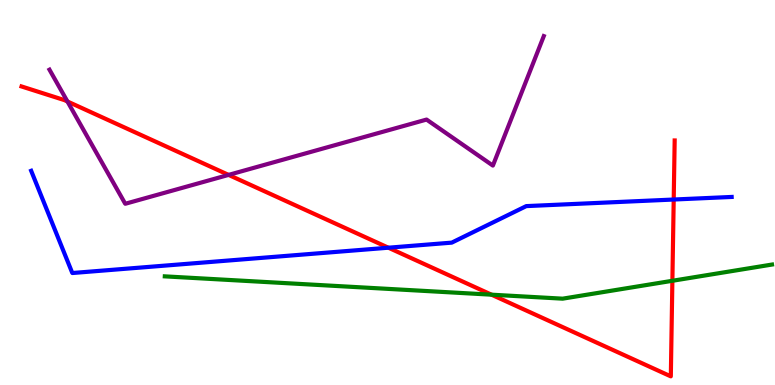[{'lines': ['blue', 'red'], 'intersections': [{'x': 5.01, 'y': 3.57}, {'x': 8.69, 'y': 4.82}]}, {'lines': ['green', 'red'], 'intersections': [{'x': 6.34, 'y': 2.35}, {'x': 8.68, 'y': 2.71}]}, {'lines': ['purple', 'red'], 'intersections': [{'x': 0.87, 'y': 7.36}, {'x': 2.95, 'y': 5.46}]}, {'lines': ['blue', 'green'], 'intersections': []}, {'lines': ['blue', 'purple'], 'intersections': []}, {'lines': ['green', 'purple'], 'intersections': []}]